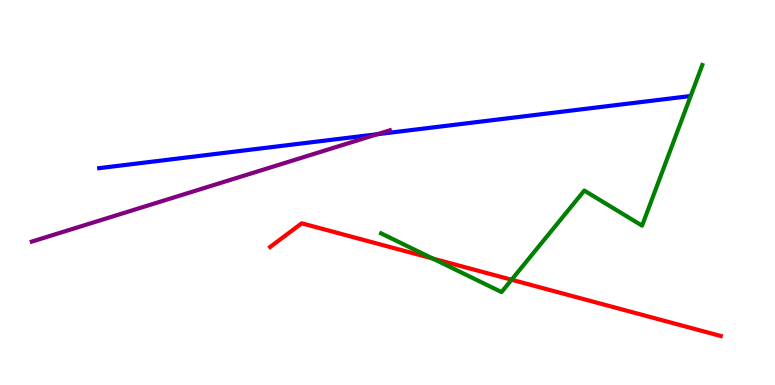[{'lines': ['blue', 'red'], 'intersections': []}, {'lines': ['green', 'red'], 'intersections': [{'x': 5.58, 'y': 3.28}, {'x': 6.6, 'y': 2.73}]}, {'lines': ['purple', 'red'], 'intersections': []}, {'lines': ['blue', 'green'], 'intersections': []}, {'lines': ['blue', 'purple'], 'intersections': [{'x': 4.87, 'y': 6.51}]}, {'lines': ['green', 'purple'], 'intersections': []}]